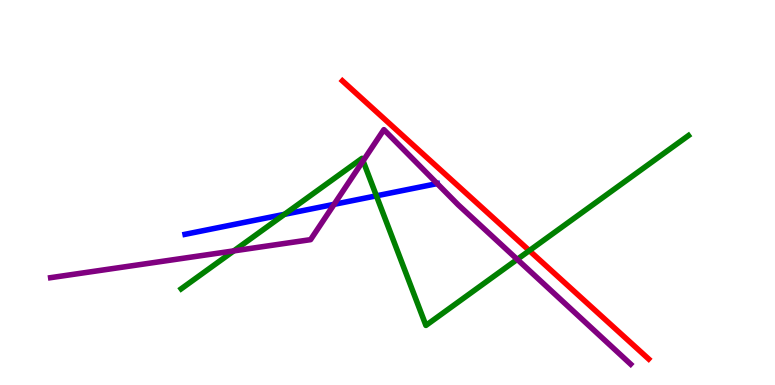[{'lines': ['blue', 'red'], 'intersections': []}, {'lines': ['green', 'red'], 'intersections': [{'x': 6.83, 'y': 3.49}]}, {'lines': ['purple', 'red'], 'intersections': []}, {'lines': ['blue', 'green'], 'intersections': [{'x': 3.67, 'y': 4.43}, {'x': 4.86, 'y': 4.91}]}, {'lines': ['blue', 'purple'], 'intersections': [{'x': 4.31, 'y': 4.69}, {'x': 5.64, 'y': 5.23}]}, {'lines': ['green', 'purple'], 'intersections': [{'x': 3.02, 'y': 3.48}, {'x': 4.68, 'y': 5.82}, {'x': 6.67, 'y': 3.26}]}]